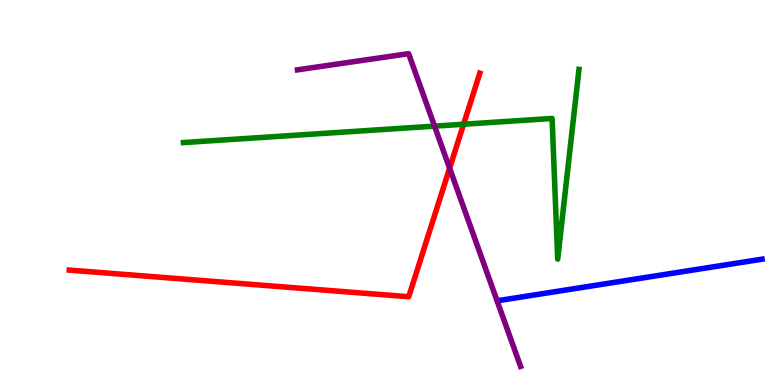[{'lines': ['blue', 'red'], 'intersections': []}, {'lines': ['green', 'red'], 'intersections': [{'x': 5.98, 'y': 6.77}]}, {'lines': ['purple', 'red'], 'intersections': [{'x': 5.8, 'y': 5.63}]}, {'lines': ['blue', 'green'], 'intersections': []}, {'lines': ['blue', 'purple'], 'intersections': []}, {'lines': ['green', 'purple'], 'intersections': [{'x': 5.61, 'y': 6.72}]}]